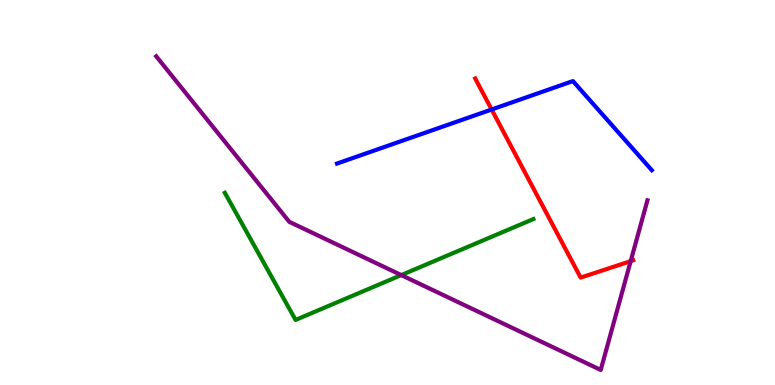[{'lines': ['blue', 'red'], 'intersections': [{'x': 6.34, 'y': 7.16}]}, {'lines': ['green', 'red'], 'intersections': []}, {'lines': ['purple', 'red'], 'intersections': [{'x': 8.14, 'y': 3.22}]}, {'lines': ['blue', 'green'], 'intersections': []}, {'lines': ['blue', 'purple'], 'intersections': []}, {'lines': ['green', 'purple'], 'intersections': [{'x': 5.18, 'y': 2.85}]}]